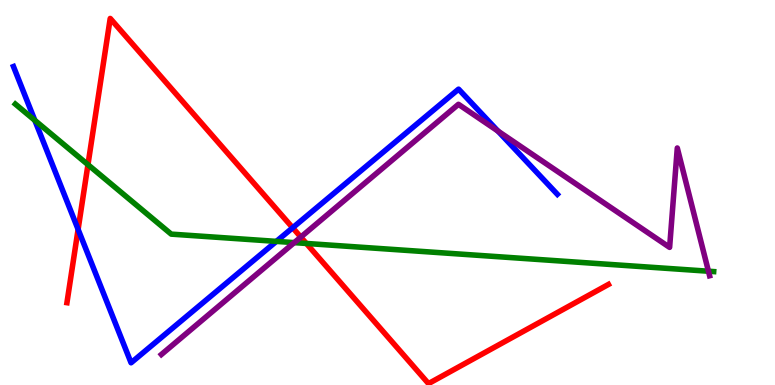[{'lines': ['blue', 'red'], 'intersections': [{'x': 1.01, 'y': 4.04}, {'x': 3.78, 'y': 4.08}]}, {'lines': ['green', 'red'], 'intersections': [{'x': 1.13, 'y': 5.72}, {'x': 3.95, 'y': 3.68}]}, {'lines': ['purple', 'red'], 'intersections': [{'x': 3.88, 'y': 3.84}]}, {'lines': ['blue', 'green'], 'intersections': [{'x': 0.449, 'y': 6.87}, {'x': 3.57, 'y': 3.73}]}, {'lines': ['blue', 'purple'], 'intersections': [{'x': 6.43, 'y': 6.59}]}, {'lines': ['green', 'purple'], 'intersections': [{'x': 3.8, 'y': 3.7}, {'x': 9.14, 'y': 2.96}]}]